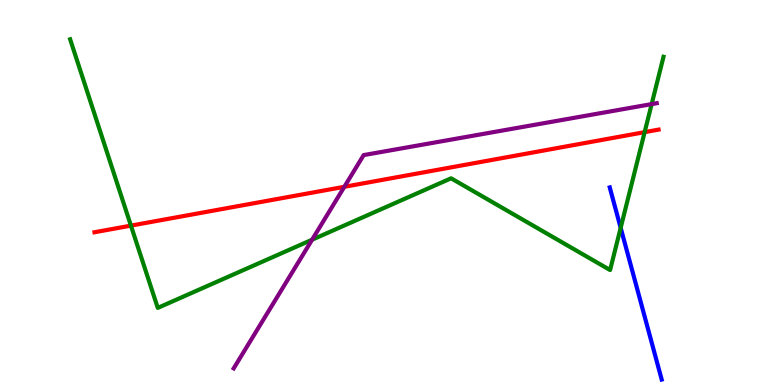[{'lines': ['blue', 'red'], 'intersections': []}, {'lines': ['green', 'red'], 'intersections': [{'x': 1.69, 'y': 4.14}, {'x': 8.32, 'y': 6.57}]}, {'lines': ['purple', 'red'], 'intersections': [{'x': 4.44, 'y': 5.15}]}, {'lines': ['blue', 'green'], 'intersections': [{'x': 8.01, 'y': 4.08}]}, {'lines': ['blue', 'purple'], 'intersections': []}, {'lines': ['green', 'purple'], 'intersections': [{'x': 4.03, 'y': 3.77}, {'x': 8.41, 'y': 7.3}]}]